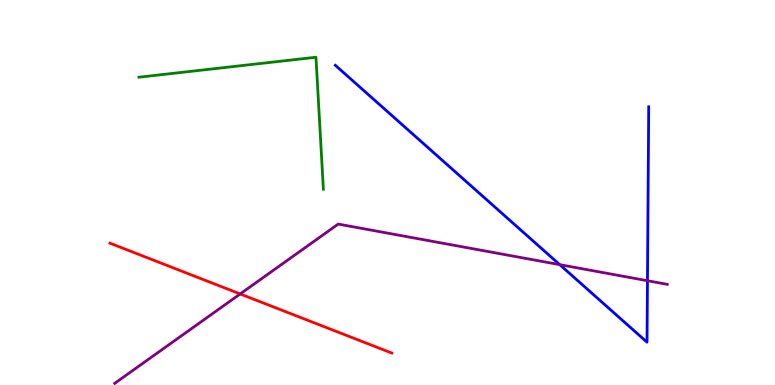[{'lines': ['blue', 'red'], 'intersections': []}, {'lines': ['green', 'red'], 'intersections': []}, {'lines': ['purple', 'red'], 'intersections': [{'x': 3.1, 'y': 2.36}]}, {'lines': ['blue', 'green'], 'intersections': []}, {'lines': ['blue', 'purple'], 'intersections': [{'x': 7.22, 'y': 3.13}, {'x': 8.35, 'y': 2.71}]}, {'lines': ['green', 'purple'], 'intersections': []}]